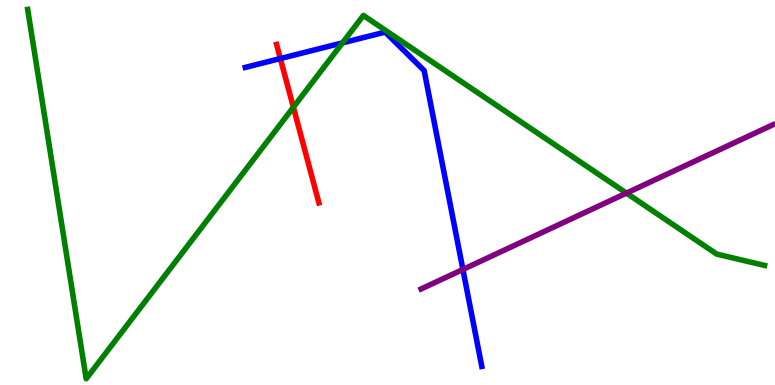[{'lines': ['blue', 'red'], 'intersections': [{'x': 3.62, 'y': 8.48}]}, {'lines': ['green', 'red'], 'intersections': [{'x': 3.79, 'y': 7.21}]}, {'lines': ['purple', 'red'], 'intersections': []}, {'lines': ['blue', 'green'], 'intersections': [{'x': 4.42, 'y': 8.89}]}, {'lines': ['blue', 'purple'], 'intersections': [{'x': 5.97, 'y': 3.0}]}, {'lines': ['green', 'purple'], 'intersections': [{'x': 8.08, 'y': 4.98}]}]